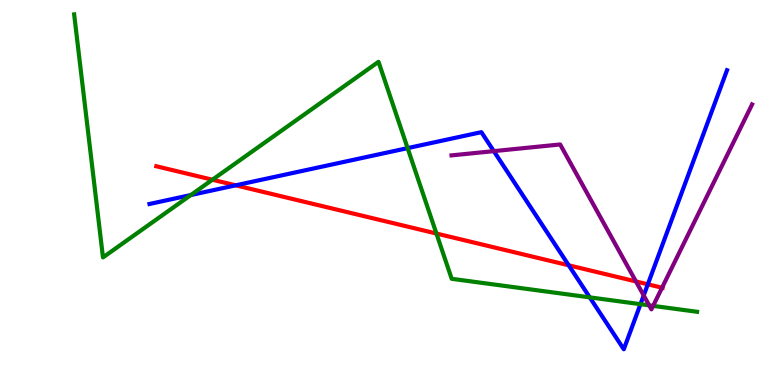[{'lines': ['blue', 'red'], 'intersections': [{'x': 3.04, 'y': 5.19}, {'x': 7.34, 'y': 3.11}, {'x': 8.36, 'y': 2.62}]}, {'lines': ['green', 'red'], 'intersections': [{'x': 2.74, 'y': 5.33}, {'x': 5.63, 'y': 3.93}]}, {'lines': ['purple', 'red'], 'intersections': [{'x': 8.21, 'y': 2.69}, {'x': 8.54, 'y': 2.53}]}, {'lines': ['blue', 'green'], 'intersections': [{'x': 2.46, 'y': 4.93}, {'x': 5.26, 'y': 6.15}, {'x': 7.61, 'y': 2.28}, {'x': 8.26, 'y': 2.1}]}, {'lines': ['blue', 'purple'], 'intersections': [{'x': 6.37, 'y': 6.07}, {'x': 8.31, 'y': 2.33}]}, {'lines': ['green', 'purple'], 'intersections': [{'x': 8.38, 'y': 2.07}, {'x': 8.43, 'y': 2.06}]}]